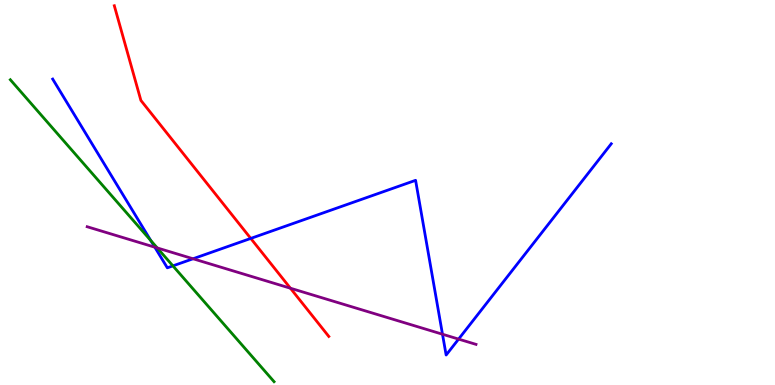[{'lines': ['blue', 'red'], 'intersections': [{'x': 3.24, 'y': 3.81}]}, {'lines': ['green', 'red'], 'intersections': []}, {'lines': ['purple', 'red'], 'intersections': [{'x': 3.75, 'y': 2.51}]}, {'lines': ['blue', 'green'], 'intersections': [{'x': 1.94, 'y': 3.75}, {'x': 2.23, 'y': 3.09}]}, {'lines': ['blue', 'purple'], 'intersections': [{'x': 2.0, 'y': 3.58}, {'x': 2.49, 'y': 3.28}, {'x': 5.71, 'y': 1.32}, {'x': 5.92, 'y': 1.19}]}, {'lines': ['green', 'purple'], 'intersections': [{'x': 2.03, 'y': 3.56}]}]